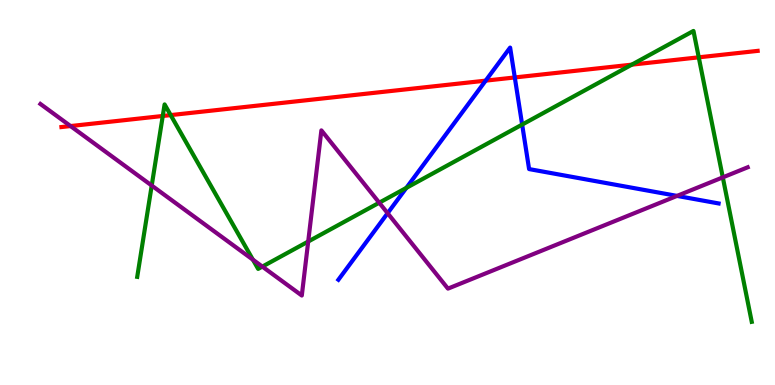[{'lines': ['blue', 'red'], 'intersections': [{'x': 6.27, 'y': 7.91}, {'x': 6.64, 'y': 7.99}]}, {'lines': ['green', 'red'], 'intersections': [{'x': 2.1, 'y': 6.99}, {'x': 2.2, 'y': 7.01}, {'x': 8.15, 'y': 8.32}, {'x': 9.02, 'y': 8.51}]}, {'lines': ['purple', 'red'], 'intersections': [{'x': 0.91, 'y': 6.73}]}, {'lines': ['blue', 'green'], 'intersections': [{'x': 5.24, 'y': 5.12}, {'x': 6.74, 'y': 6.76}]}, {'lines': ['blue', 'purple'], 'intersections': [{'x': 5.0, 'y': 4.46}, {'x': 8.74, 'y': 4.91}]}, {'lines': ['green', 'purple'], 'intersections': [{'x': 1.96, 'y': 5.18}, {'x': 3.26, 'y': 3.26}, {'x': 3.39, 'y': 3.08}, {'x': 3.98, 'y': 3.73}, {'x': 4.89, 'y': 4.73}, {'x': 9.33, 'y': 5.39}]}]